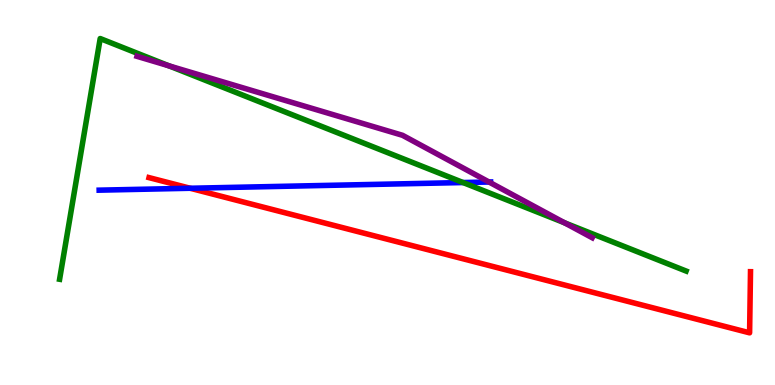[{'lines': ['blue', 'red'], 'intersections': [{'x': 2.45, 'y': 5.11}]}, {'lines': ['green', 'red'], 'intersections': []}, {'lines': ['purple', 'red'], 'intersections': []}, {'lines': ['blue', 'green'], 'intersections': [{'x': 5.98, 'y': 5.26}]}, {'lines': ['blue', 'purple'], 'intersections': [{'x': 6.31, 'y': 5.27}]}, {'lines': ['green', 'purple'], 'intersections': [{'x': 2.18, 'y': 8.29}, {'x': 7.28, 'y': 4.21}]}]